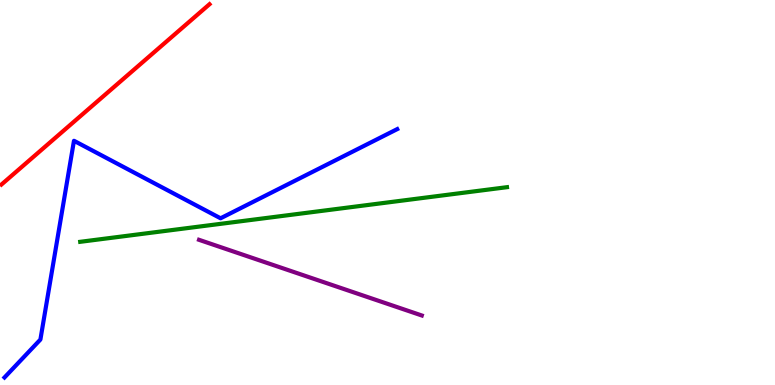[{'lines': ['blue', 'red'], 'intersections': []}, {'lines': ['green', 'red'], 'intersections': []}, {'lines': ['purple', 'red'], 'intersections': []}, {'lines': ['blue', 'green'], 'intersections': []}, {'lines': ['blue', 'purple'], 'intersections': []}, {'lines': ['green', 'purple'], 'intersections': []}]